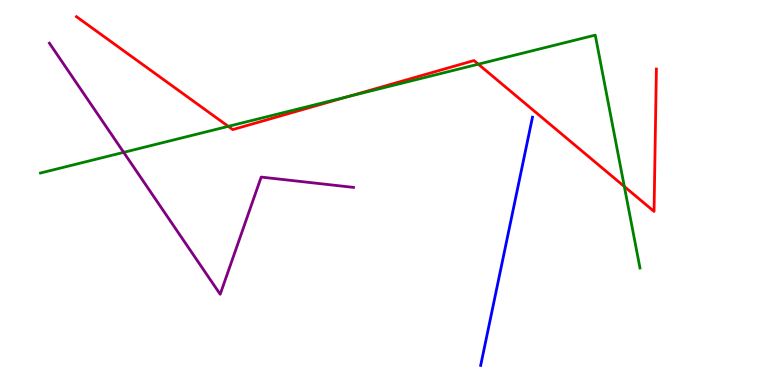[{'lines': ['blue', 'red'], 'intersections': []}, {'lines': ['green', 'red'], 'intersections': [{'x': 2.95, 'y': 6.72}, {'x': 4.49, 'y': 7.49}, {'x': 6.17, 'y': 8.33}, {'x': 8.06, 'y': 5.16}]}, {'lines': ['purple', 'red'], 'intersections': []}, {'lines': ['blue', 'green'], 'intersections': []}, {'lines': ['blue', 'purple'], 'intersections': []}, {'lines': ['green', 'purple'], 'intersections': [{'x': 1.6, 'y': 6.04}]}]